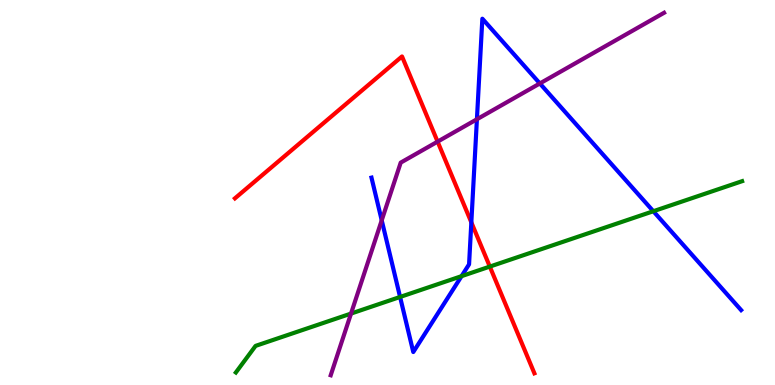[{'lines': ['blue', 'red'], 'intersections': [{'x': 6.08, 'y': 4.22}]}, {'lines': ['green', 'red'], 'intersections': [{'x': 6.32, 'y': 3.08}]}, {'lines': ['purple', 'red'], 'intersections': [{'x': 5.65, 'y': 6.32}]}, {'lines': ['blue', 'green'], 'intersections': [{'x': 5.16, 'y': 2.29}, {'x': 5.96, 'y': 2.83}, {'x': 8.43, 'y': 4.51}]}, {'lines': ['blue', 'purple'], 'intersections': [{'x': 4.93, 'y': 4.28}, {'x': 6.15, 'y': 6.9}, {'x': 6.97, 'y': 7.83}]}, {'lines': ['green', 'purple'], 'intersections': [{'x': 4.53, 'y': 1.86}]}]